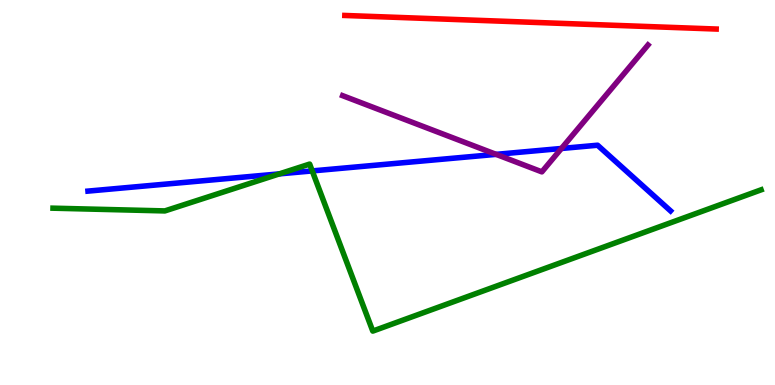[{'lines': ['blue', 'red'], 'intersections': []}, {'lines': ['green', 'red'], 'intersections': []}, {'lines': ['purple', 'red'], 'intersections': []}, {'lines': ['blue', 'green'], 'intersections': [{'x': 3.6, 'y': 5.48}, {'x': 4.03, 'y': 5.56}]}, {'lines': ['blue', 'purple'], 'intersections': [{'x': 6.4, 'y': 5.99}, {'x': 7.24, 'y': 6.14}]}, {'lines': ['green', 'purple'], 'intersections': []}]